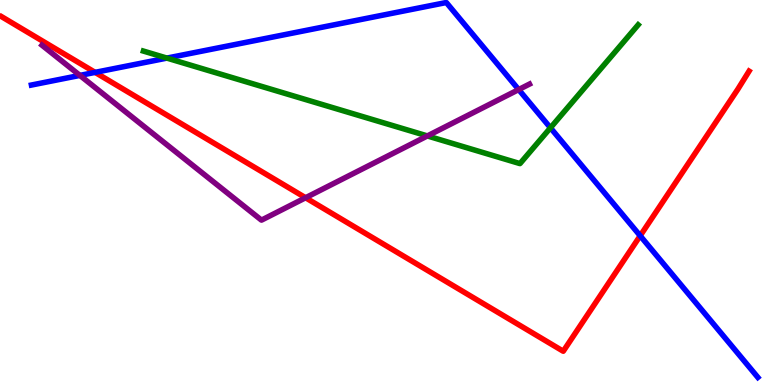[{'lines': ['blue', 'red'], 'intersections': [{'x': 1.23, 'y': 8.12}, {'x': 8.26, 'y': 3.88}]}, {'lines': ['green', 'red'], 'intersections': []}, {'lines': ['purple', 'red'], 'intersections': [{'x': 3.94, 'y': 4.86}]}, {'lines': ['blue', 'green'], 'intersections': [{'x': 2.15, 'y': 8.49}, {'x': 7.1, 'y': 6.68}]}, {'lines': ['blue', 'purple'], 'intersections': [{'x': 1.03, 'y': 8.04}, {'x': 6.69, 'y': 7.67}]}, {'lines': ['green', 'purple'], 'intersections': [{'x': 5.51, 'y': 6.47}]}]